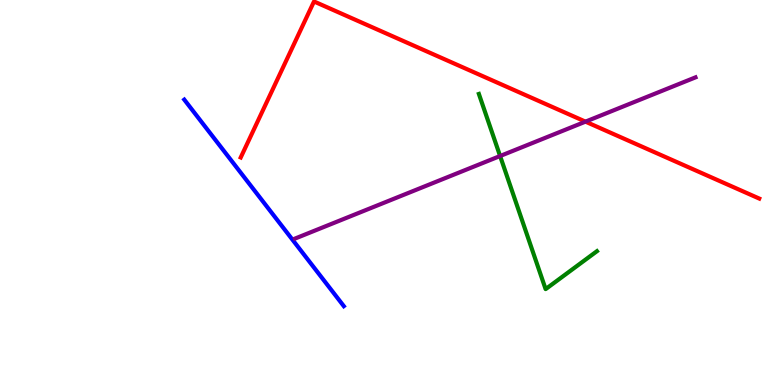[{'lines': ['blue', 'red'], 'intersections': []}, {'lines': ['green', 'red'], 'intersections': []}, {'lines': ['purple', 'red'], 'intersections': [{'x': 7.55, 'y': 6.84}]}, {'lines': ['blue', 'green'], 'intersections': []}, {'lines': ['blue', 'purple'], 'intersections': []}, {'lines': ['green', 'purple'], 'intersections': [{'x': 6.45, 'y': 5.95}]}]